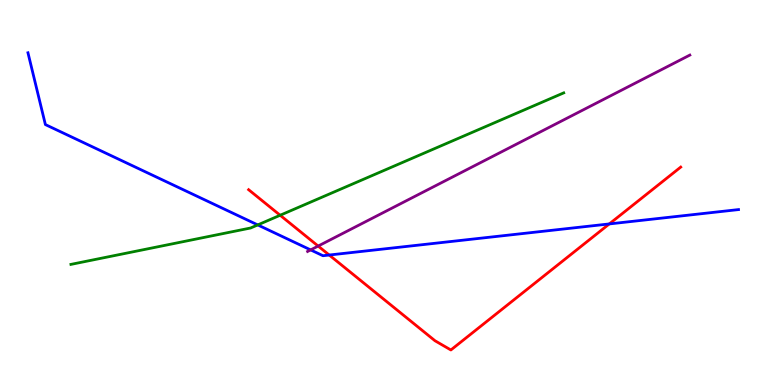[{'lines': ['blue', 'red'], 'intersections': [{'x': 4.25, 'y': 3.38}, {'x': 7.86, 'y': 4.18}]}, {'lines': ['green', 'red'], 'intersections': [{'x': 3.61, 'y': 4.41}]}, {'lines': ['purple', 'red'], 'intersections': [{'x': 4.11, 'y': 3.61}]}, {'lines': ['blue', 'green'], 'intersections': [{'x': 3.33, 'y': 4.16}]}, {'lines': ['blue', 'purple'], 'intersections': [{'x': 4.01, 'y': 3.51}]}, {'lines': ['green', 'purple'], 'intersections': []}]